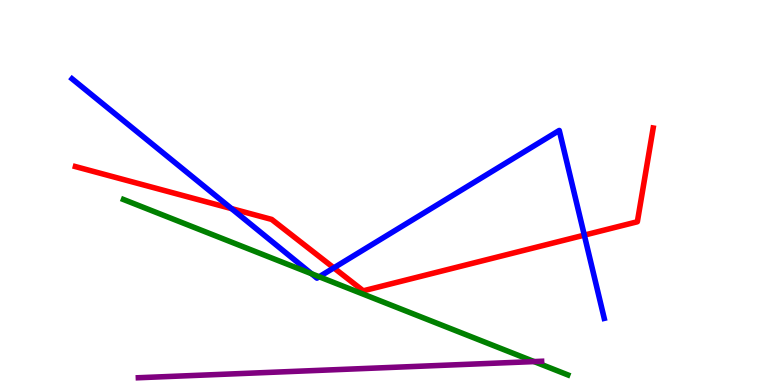[{'lines': ['blue', 'red'], 'intersections': [{'x': 2.99, 'y': 4.58}, {'x': 4.31, 'y': 3.04}, {'x': 7.54, 'y': 3.89}]}, {'lines': ['green', 'red'], 'intersections': []}, {'lines': ['purple', 'red'], 'intersections': []}, {'lines': ['blue', 'green'], 'intersections': [{'x': 4.02, 'y': 2.89}, {'x': 4.12, 'y': 2.81}]}, {'lines': ['blue', 'purple'], 'intersections': []}, {'lines': ['green', 'purple'], 'intersections': [{'x': 6.89, 'y': 0.608}]}]